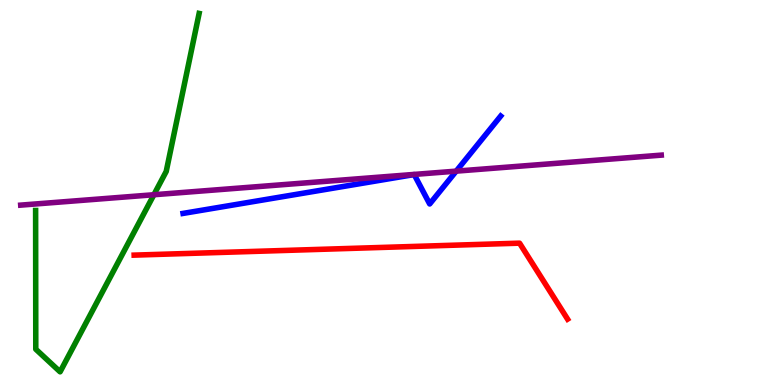[{'lines': ['blue', 'red'], 'intersections': []}, {'lines': ['green', 'red'], 'intersections': []}, {'lines': ['purple', 'red'], 'intersections': []}, {'lines': ['blue', 'green'], 'intersections': []}, {'lines': ['blue', 'purple'], 'intersections': [{'x': 5.89, 'y': 5.55}]}, {'lines': ['green', 'purple'], 'intersections': [{'x': 1.99, 'y': 4.94}]}]